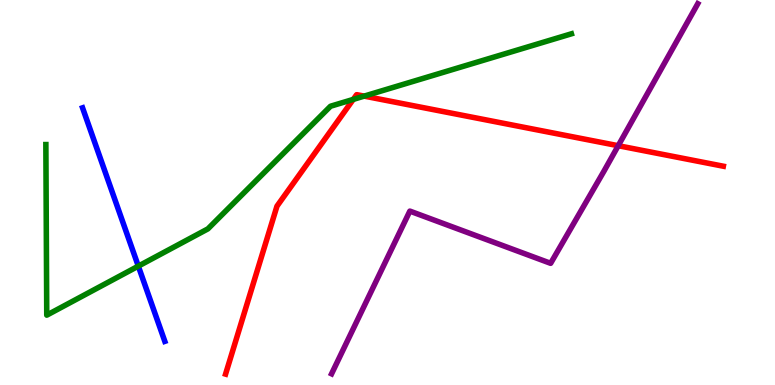[{'lines': ['blue', 'red'], 'intersections': []}, {'lines': ['green', 'red'], 'intersections': [{'x': 4.56, 'y': 7.42}, {'x': 4.7, 'y': 7.5}]}, {'lines': ['purple', 'red'], 'intersections': [{'x': 7.98, 'y': 6.22}]}, {'lines': ['blue', 'green'], 'intersections': [{'x': 1.78, 'y': 3.09}]}, {'lines': ['blue', 'purple'], 'intersections': []}, {'lines': ['green', 'purple'], 'intersections': []}]